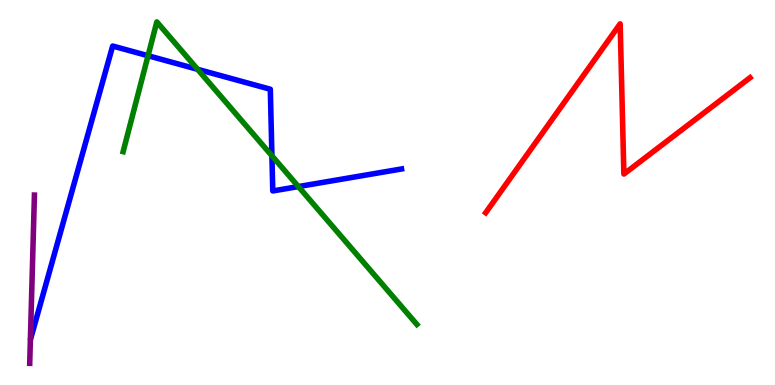[{'lines': ['blue', 'red'], 'intersections': []}, {'lines': ['green', 'red'], 'intersections': []}, {'lines': ['purple', 'red'], 'intersections': []}, {'lines': ['blue', 'green'], 'intersections': [{'x': 1.91, 'y': 8.55}, {'x': 2.55, 'y': 8.2}, {'x': 3.51, 'y': 5.95}, {'x': 3.85, 'y': 5.15}]}, {'lines': ['blue', 'purple'], 'intersections': []}, {'lines': ['green', 'purple'], 'intersections': []}]